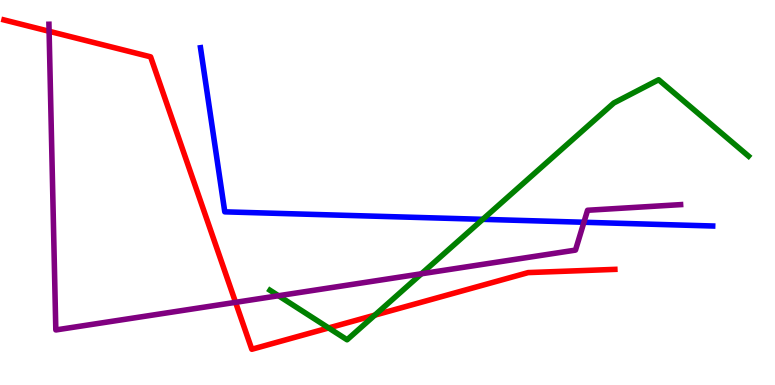[{'lines': ['blue', 'red'], 'intersections': []}, {'lines': ['green', 'red'], 'intersections': [{'x': 4.24, 'y': 1.48}, {'x': 4.84, 'y': 1.81}]}, {'lines': ['purple', 'red'], 'intersections': [{'x': 0.634, 'y': 9.19}, {'x': 3.04, 'y': 2.15}]}, {'lines': ['blue', 'green'], 'intersections': [{'x': 6.23, 'y': 4.3}]}, {'lines': ['blue', 'purple'], 'intersections': [{'x': 7.53, 'y': 4.23}]}, {'lines': ['green', 'purple'], 'intersections': [{'x': 3.59, 'y': 2.32}, {'x': 5.44, 'y': 2.89}]}]